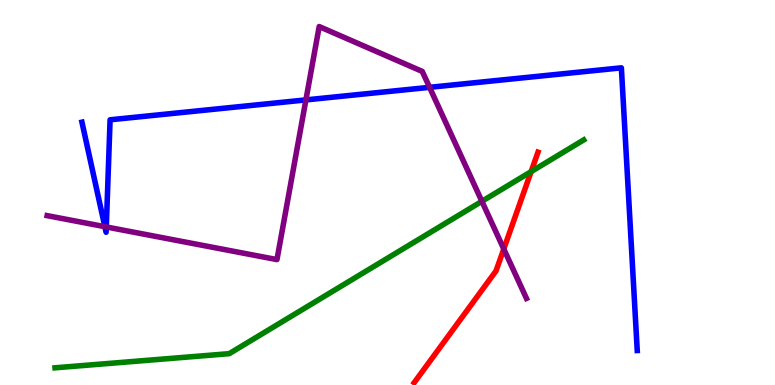[{'lines': ['blue', 'red'], 'intersections': []}, {'lines': ['green', 'red'], 'intersections': [{'x': 6.85, 'y': 5.54}]}, {'lines': ['purple', 'red'], 'intersections': [{'x': 6.5, 'y': 3.53}]}, {'lines': ['blue', 'green'], 'intersections': []}, {'lines': ['blue', 'purple'], 'intersections': [{'x': 1.35, 'y': 4.11}, {'x': 1.37, 'y': 4.11}, {'x': 3.95, 'y': 7.41}, {'x': 5.54, 'y': 7.73}]}, {'lines': ['green', 'purple'], 'intersections': [{'x': 6.22, 'y': 4.77}]}]